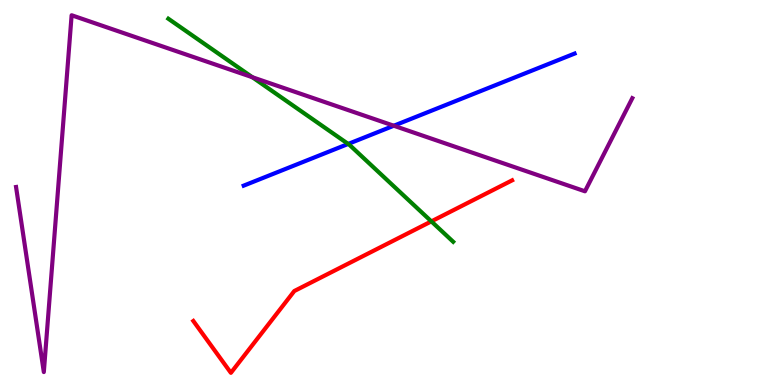[{'lines': ['blue', 'red'], 'intersections': []}, {'lines': ['green', 'red'], 'intersections': [{'x': 5.57, 'y': 4.25}]}, {'lines': ['purple', 'red'], 'intersections': []}, {'lines': ['blue', 'green'], 'intersections': [{'x': 4.49, 'y': 6.26}]}, {'lines': ['blue', 'purple'], 'intersections': [{'x': 5.08, 'y': 6.73}]}, {'lines': ['green', 'purple'], 'intersections': [{'x': 3.26, 'y': 7.99}]}]